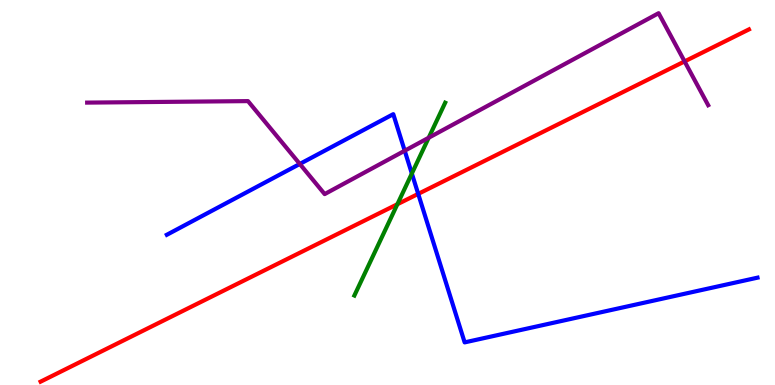[{'lines': ['blue', 'red'], 'intersections': [{'x': 5.4, 'y': 4.96}]}, {'lines': ['green', 'red'], 'intersections': [{'x': 5.13, 'y': 4.7}]}, {'lines': ['purple', 'red'], 'intersections': [{'x': 8.83, 'y': 8.4}]}, {'lines': ['blue', 'green'], 'intersections': [{'x': 5.31, 'y': 5.49}]}, {'lines': ['blue', 'purple'], 'intersections': [{'x': 3.87, 'y': 5.74}, {'x': 5.22, 'y': 6.08}]}, {'lines': ['green', 'purple'], 'intersections': [{'x': 5.53, 'y': 6.42}]}]